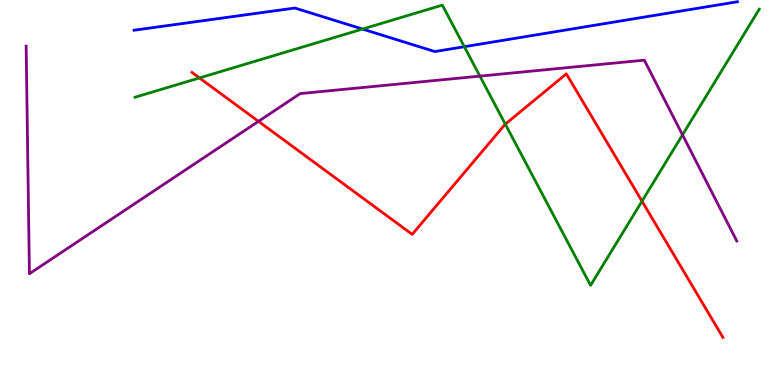[{'lines': ['blue', 'red'], 'intersections': []}, {'lines': ['green', 'red'], 'intersections': [{'x': 2.57, 'y': 7.98}, {'x': 6.52, 'y': 6.78}, {'x': 8.28, 'y': 4.77}]}, {'lines': ['purple', 'red'], 'intersections': [{'x': 3.34, 'y': 6.85}]}, {'lines': ['blue', 'green'], 'intersections': [{'x': 4.68, 'y': 9.25}, {'x': 5.99, 'y': 8.79}]}, {'lines': ['blue', 'purple'], 'intersections': []}, {'lines': ['green', 'purple'], 'intersections': [{'x': 6.19, 'y': 8.02}, {'x': 8.81, 'y': 6.5}]}]